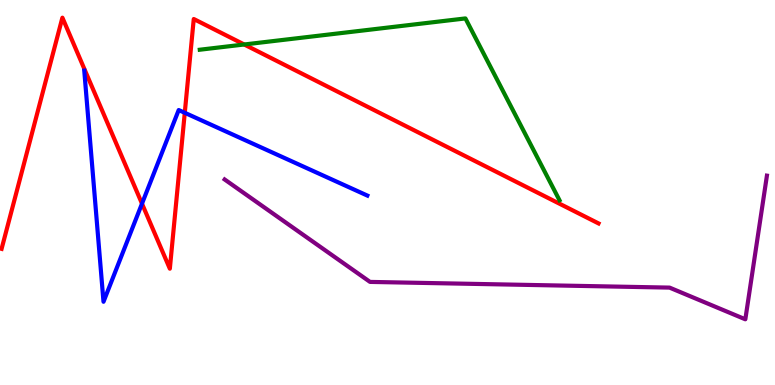[{'lines': ['blue', 'red'], 'intersections': [{'x': 1.83, 'y': 4.71}, {'x': 2.38, 'y': 7.07}]}, {'lines': ['green', 'red'], 'intersections': [{'x': 3.15, 'y': 8.84}]}, {'lines': ['purple', 'red'], 'intersections': []}, {'lines': ['blue', 'green'], 'intersections': []}, {'lines': ['blue', 'purple'], 'intersections': []}, {'lines': ['green', 'purple'], 'intersections': []}]